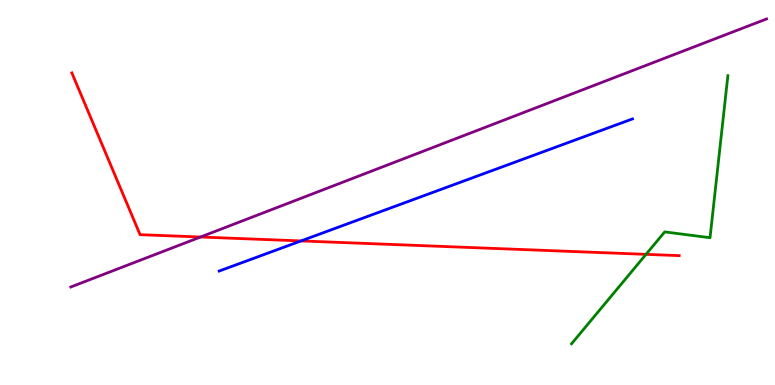[{'lines': ['blue', 'red'], 'intersections': [{'x': 3.88, 'y': 3.74}]}, {'lines': ['green', 'red'], 'intersections': [{'x': 8.34, 'y': 3.39}]}, {'lines': ['purple', 'red'], 'intersections': [{'x': 2.59, 'y': 3.84}]}, {'lines': ['blue', 'green'], 'intersections': []}, {'lines': ['blue', 'purple'], 'intersections': []}, {'lines': ['green', 'purple'], 'intersections': []}]